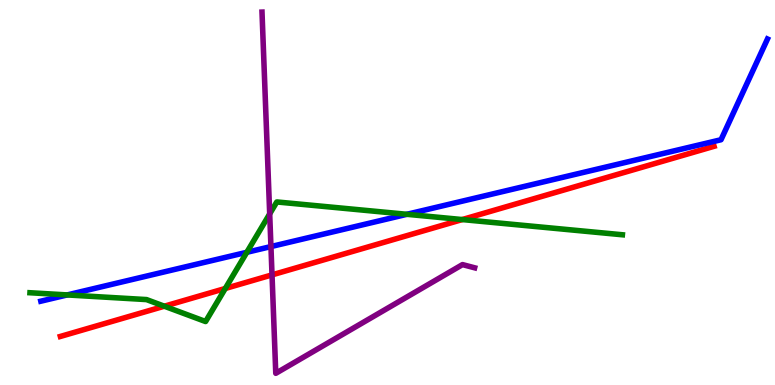[{'lines': ['blue', 'red'], 'intersections': []}, {'lines': ['green', 'red'], 'intersections': [{'x': 2.12, 'y': 2.05}, {'x': 2.91, 'y': 2.51}, {'x': 5.96, 'y': 4.3}]}, {'lines': ['purple', 'red'], 'intersections': [{'x': 3.51, 'y': 2.86}]}, {'lines': ['blue', 'green'], 'intersections': [{'x': 0.867, 'y': 2.34}, {'x': 3.18, 'y': 3.45}, {'x': 5.25, 'y': 4.43}]}, {'lines': ['blue', 'purple'], 'intersections': [{'x': 3.5, 'y': 3.6}]}, {'lines': ['green', 'purple'], 'intersections': [{'x': 3.48, 'y': 4.44}]}]